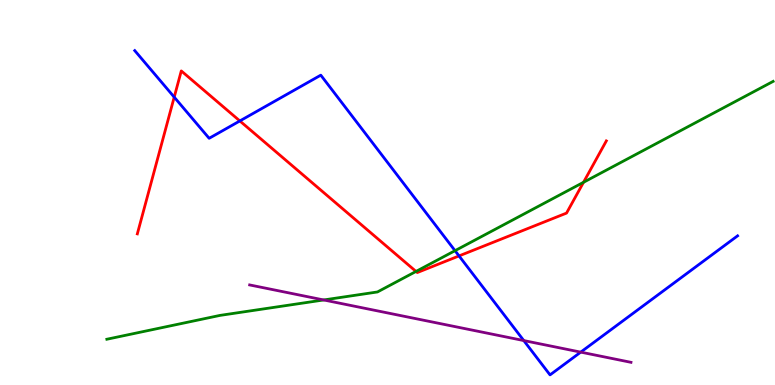[{'lines': ['blue', 'red'], 'intersections': [{'x': 2.25, 'y': 7.48}, {'x': 3.09, 'y': 6.86}, {'x': 5.92, 'y': 3.35}]}, {'lines': ['green', 'red'], 'intersections': [{'x': 5.37, 'y': 2.95}, {'x': 7.53, 'y': 5.26}]}, {'lines': ['purple', 'red'], 'intersections': []}, {'lines': ['blue', 'green'], 'intersections': [{'x': 5.87, 'y': 3.49}]}, {'lines': ['blue', 'purple'], 'intersections': [{'x': 6.76, 'y': 1.15}, {'x': 7.49, 'y': 0.854}]}, {'lines': ['green', 'purple'], 'intersections': [{'x': 4.18, 'y': 2.21}]}]